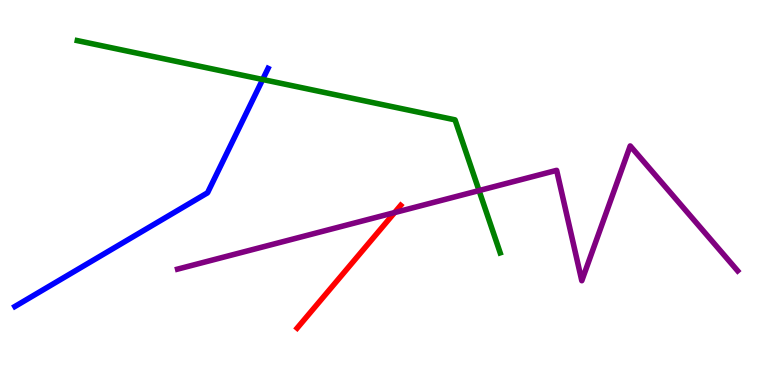[{'lines': ['blue', 'red'], 'intersections': []}, {'lines': ['green', 'red'], 'intersections': []}, {'lines': ['purple', 'red'], 'intersections': [{'x': 5.09, 'y': 4.48}]}, {'lines': ['blue', 'green'], 'intersections': [{'x': 3.39, 'y': 7.94}]}, {'lines': ['blue', 'purple'], 'intersections': []}, {'lines': ['green', 'purple'], 'intersections': [{'x': 6.18, 'y': 5.05}]}]